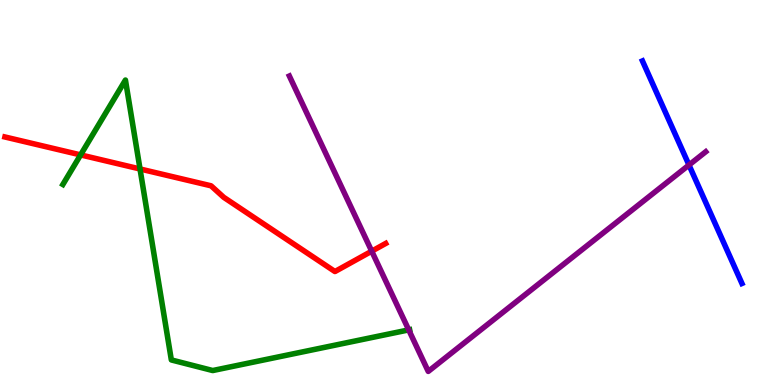[{'lines': ['blue', 'red'], 'intersections': []}, {'lines': ['green', 'red'], 'intersections': [{'x': 1.04, 'y': 5.98}, {'x': 1.81, 'y': 5.61}]}, {'lines': ['purple', 'red'], 'intersections': [{'x': 4.8, 'y': 3.48}]}, {'lines': ['blue', 'green'], 'intersections': []}, {'lines': ['blue', 'purple'], 'intersections': [{'x': 8.89, 'y': 5.71}]}, {'lines': ['green', 'purple'], 'intersections': [{'x': 5.27, 'y': 1.43}]}]